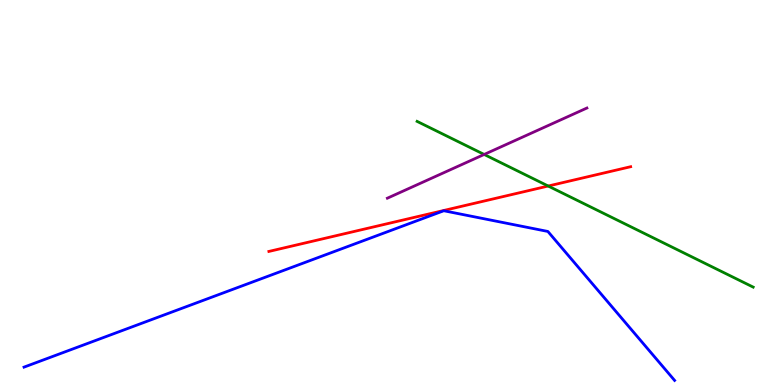[{'lines': ['blue', 'red'], 'intersections': []}, {'lines': ['green', 'red'], 'intersections': [{'x': 7.07, 'y': 5.17}]}, {'lines': ['purple', 'red'], 'intersections': []}, {'lines': ['blue', 'green'], 'intersections': []}, {'lines': ['blue', 'purple'], 'intersections': []}, {'lines': ['green', 'purple'], 'intersections': [{'x': 6.25, 'y': 5.99}]}]